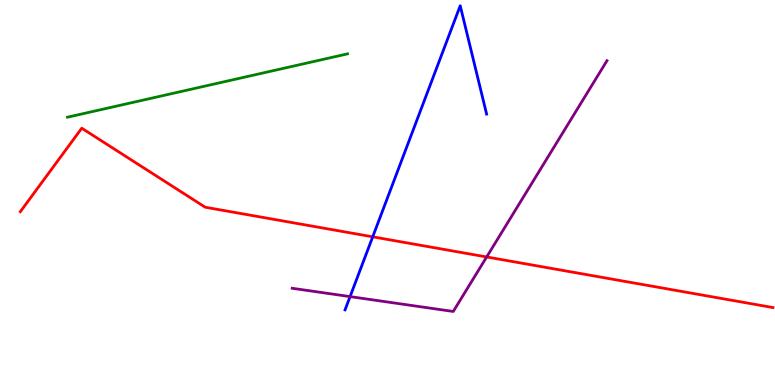[{'lines': ['blue', 'red'], 'intersections': [{'x': 4.81, 'y': 3.85}]}, {'lines': ['green', 'red'], 'intersections': []}, {'lines': ['purple', 'red'], 'intersections': [{'x': 6.28, 'y': 3.33}]}, {'lines': ['blue', 'green'], 'intersections': []}, {'lines': ['blue', 'purple'], 'intersections': [{'x': 4.52, 'y': 2.3}]}, {'lines': ['green', 'purple'], 'intersections': []}]